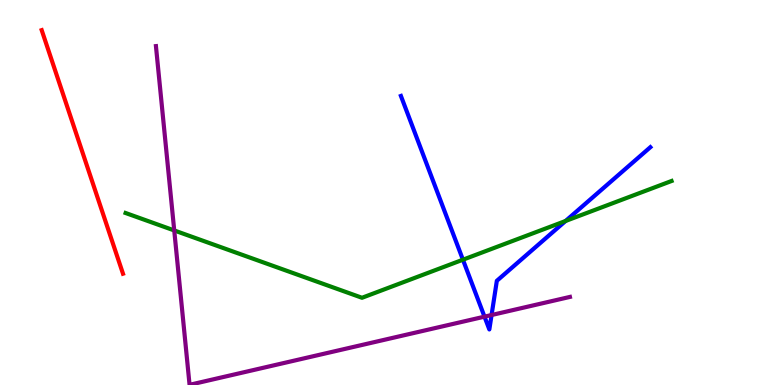[{'lines': ['blue', 'red'], 'intersections': []}, {'lines': ['green', 'red'], 'intersections': []}, {'lines': ['purple', 'red'], 'intersections': []}, {'lines': ['blue', 'green'], 'intersections': [{'x': 5.97, 'y': 3.25}, {'x': 7.3, 'y': 4.26}]}, {'lines': ['blue', 'purple'], 'intersections': [{'x': 6.25, 'y': 1.78}, {'x': 6.34, 'y': 1.82}]}, {'lines': ['green', 'purple'], 'intersections': [{'x': 2.25, 'y': 4.01}]}]